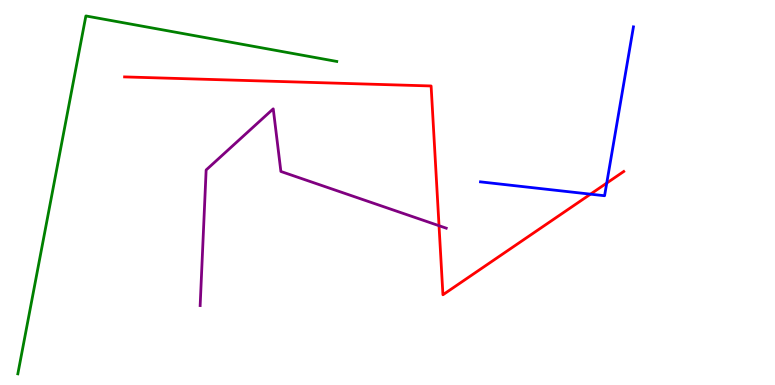[{'lines': ['blue', 'red'], 'intersections': [{'x': 7.62, 'y': 4.96}, {'x': 7.83, 'y': 5.24}]}, {'lines': ['green', 'red'], 'intersections': []}, {'lines': ['purple', 'red'], 'intersections': [{'x': 5.66, 'y': 4.14}]}, {'lines': ['blue', 'green'], 'intersections': []}, {'lines': ['blue', 'purple'], 'intersections': []}, {'lines': ['green', 'purple'], 'intersections': []}]